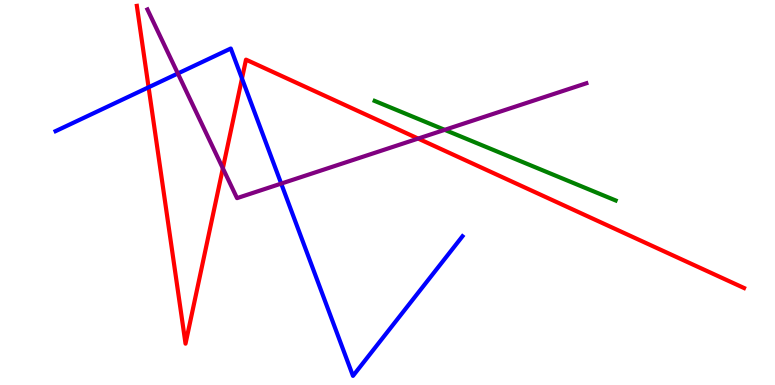[{'lines': ['blue', 'red'], 'intersections': [{'x': 1.92, 'y': 7.73}, {'x': 3.12, 'y': 7.96}]}, {'lines': ['green', 'red'], 'intersections': []}, {'lines': ['purple', 'red'], 'intersections': [{'x': 2.88, 'y': 5.63}, {'x': 5.4, 'y': 6.4}]}, {'lines': ['blue', 'green'], 'intersections': []}, {'lines': ['blue', 'purple'], 'intersections': [{'x': 2.29, 'y': 8.09}, {'x': 3.63, 'y': 5.23}]}, {'lines': ['green', 'purple'], 'intersections': [{'x': 5.74, 'y': 6.63}]}]